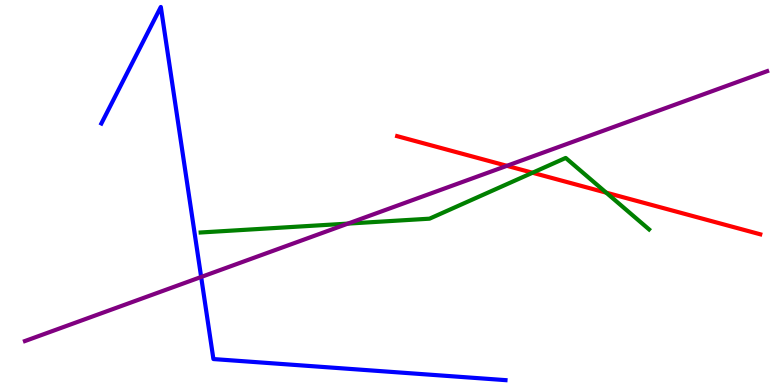[{'lines': ['blue', 'red'], 'intersections': []}, {'lines': ['green', 'red'], 'intersections': [{'x': 6.87, 'y': 5.51}, {'x': 7.82, 'y': 5.0}]}, {'lines': ['purple', 'red'], 'intersections': [{'x': 6.54, 'y': 5.69}]}, {'lines': ['blue', 'green'], 'intersections': []}, {'lines': ['blue', 'purple'], 'intersections': [{'x': 2.6, 'y': 2.81}]}, {'lines': ['green', 'purple'], 'intersections': [{'x': 4.49, 'y': 4.19}]}]